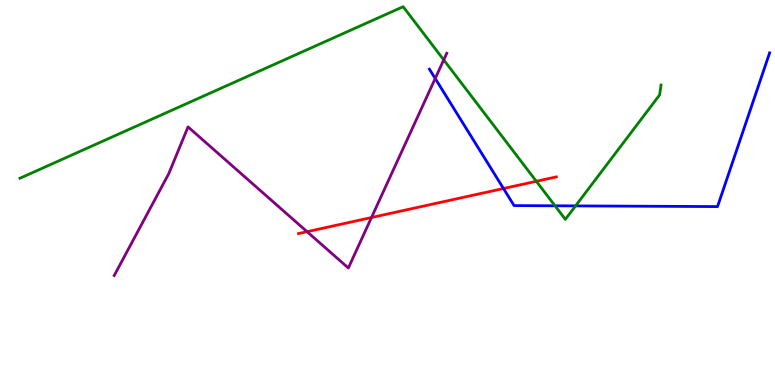[{'lines': ['blue', 'red'], 'intersections': [{'x': 6.5, 'y': 5.1}]}, {'lines': ['green', 'red'], 'intersections': [{'x': 6.92, 'y': 5.29}]}, {'lines': ['purple', 'red'], 'intersections': [{'x': 3.96, 'y': 3.98}, {'x': 4.79, 'y': 4.35}]}, {'lines': ['blue', 'green'], 'intersections': [{'x': 7.16, 'y': 4.65}, {'x': 7.43, 'y': 4.65}]}, {'lines': ['blue', 'purple'], 'intersections': [{'x': 5.62, 'y': 7.96}]}, {'lines': ['green', 'purple'], 'intersections': [{'x': 5.73, 'y': 8.44}]}]